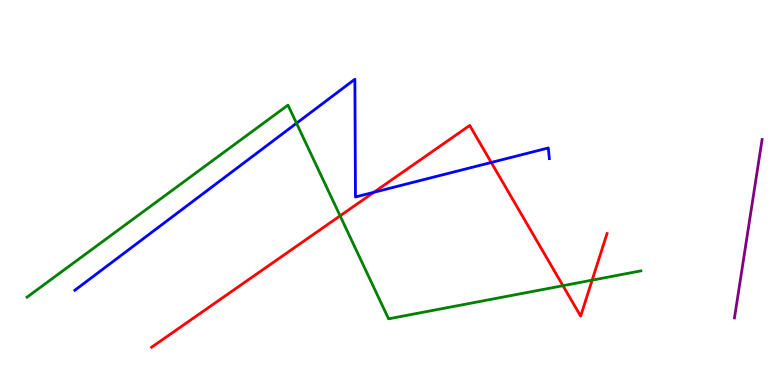[{'lines': ['blue', 'red'], 'intersections': [{'x': 4.82, 'y': 5.01}, {'x': 6.34, 'y': 5.78}]}, {'lines': ['green', 'red'], 'intersections': [{'x': 4.39, 'y': 4.39}, {'x': 7.26, 'y': 2.58}, {'x': 7.64, 'y': 2.72}]}, {'lines': ['purple', 'red'], 'intersections': []}, {'lines': ['blue', 'green'], 'intersections': [{'x': 3.83, 'y': 6.8}]}, {'lines': ['blue', 'purple'], 'intersections': []}, {'lines': ['green', 'purple'], 'intersections': []}]